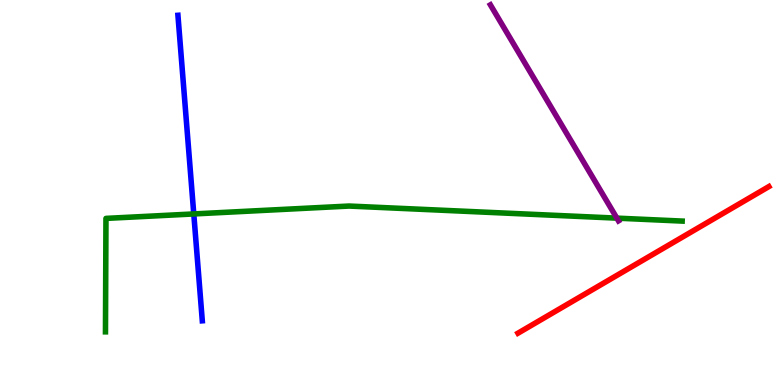[{'lines': ['blue', 'red'], 'intersections': []}, {'lines': ['green', 'red'], 'intersections': []}, {'lines': ['purple', 'red'], 'intersections': []}, {'lines': ['blue', 'green'], 'intersections': [{'x': 2.5, 'y': 4.44}]}, {'lines': ['blue', 'purple'], 'intersections': []}, {'lines': ['green', 'purple'], 'intersections': [{'x': 7.96, 'y': 4.33}]}]